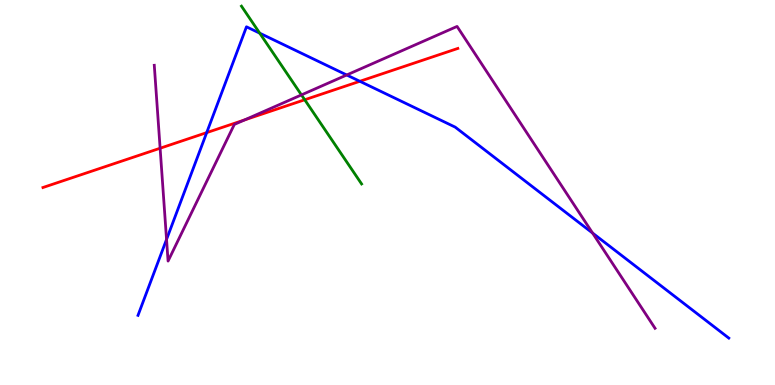[{'lines': ['blue', 'red'], 'intersections': [{'x': 2.67, 'y': 6.56}, {'x': 4.64, 'y': 7.89}]}, {'lines': ['green', 'red'], 'intersections': [{'x': 3.93, 'y': 7.41}]}, {'lines': ['purple', 'red'], 'intersections': [{'x': 2.07, 'y': 6.15}, {'x': 3.16, 'y': 6.89}]}, {'lines': ['blue', 'green'], 'intersections': [{'x': 3.35, 'y': 9.14}]}, {'lines': ['blue', 'purple'], 'intersections': [{'x': 2.15, 'y': 3.78}, {'x': 4.47, 'y': 8.05}, {'x': 7.65, 'y': 3.95}]}, {'lines': ['green', 'purple'], 'intersections': [{'x': 3.89, 'y': 7.53}]}]